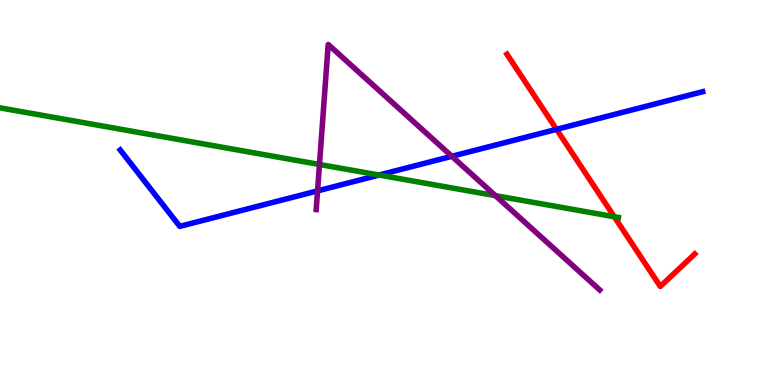[{'lines': ['blue', 'red'], 'intersections': [{'x': 7.18, 'y': 6.64}]}, {'lines': ['green', 'red'], 'intersections': [{'x': 7.93, 'y': 4.37}]}, {'lines': ['purple', 'red'], 'intersections': []}, {'lines': ['blue', 'green'], 'intersections': [{'x': 4.89, 'y': 5.45}]}, {'lines': ['blue', 'purple'], 'intersections': [{'x': 4.1, 'y': 5.04}, {'x': 5.83, 'y': 5.94}]}, {'lines': ['green', 'purple'], 'intersections': [{'x': 4.12, 'y': 5.73}, {'x': 6.39, 'y': 4.92}]}]